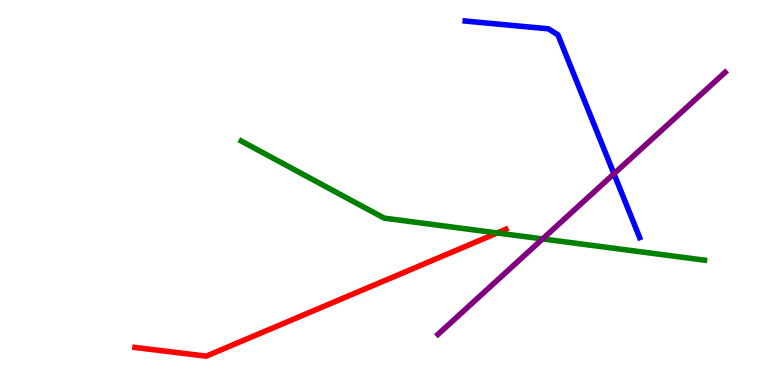[{'lines': ['blue', 'red'], 'intersections': []}, {'lines': ['green', 'red'], 'intersections': [{'x': 6.42, 'y': 3.95}]}, {'lines': ['purple', 'red'], 'intersections': []}, {'lines': ['blue', 'green'], 'intersections': []}, {'lines': ['blue', 'purple'], 'intersections': [{'x': 7.92, 'y': 5.49}]}, {'lines': ['green', 'purple'], 'intersections': [{'x': 7.0, 'y': 3.79}]}]